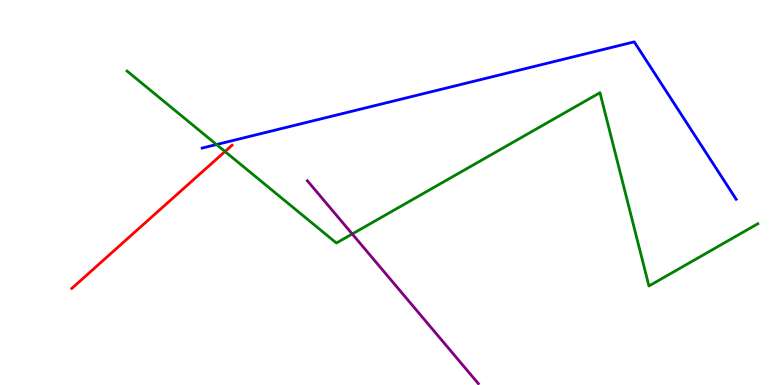[{'lines': ['blue', 'red'], 'intersections': []}, {'lines': ['green', 'red'], 'intersections': [{'x': 2.9, 'y': 6.06}]}, {'lines': ['purple', 'red'], 'intersections': []}, {'lines': ['blue', 'green'], 'intersections': [{'x': 2.79, 'y': 6.25}]}, {'lines': ['blue', 'purple'], 'intersections': []}, {'lines': ['green', 'purple'], 'intersections': [{'x': 4.54, 'y': 3.92}]}]